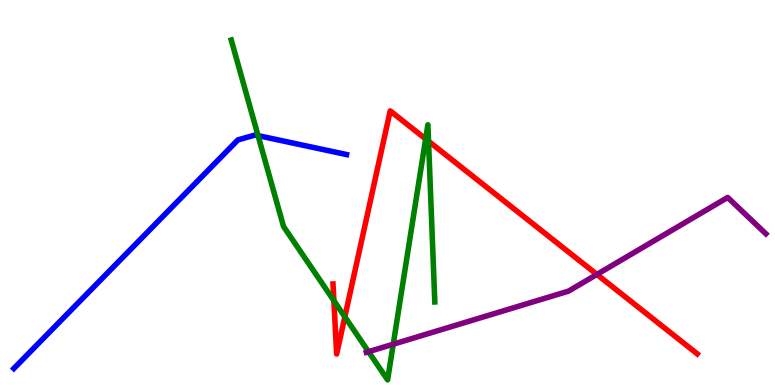[{'lines': ['blue', 'red'], 'intersections': []}, {'lines': ['green', 'red'], 'intersections': [{'x': 4.31, 'y': 2.19}, {'x': 4.45, 'y': 1.77}, {'x': 5.49, 'y': 6.39}, {'x': 5.53, 'y': 6.33}]}, {'lines': ['purple', 'red'], 'intersections': [{'x': 7.7, 'y': 2.87}]}, {'lines': ['blue', 'green'], 'intersections': [{'x': 3.33, 'y': 6.48}]}, {'lines': ['blue', 'purple'], 'intersections': []}, {'lines': ['green', 'purple'], 'intersections': [{'x': 4.75, 'y': 0.865}, {'x': 5.07, 'y': 1.06}]}]